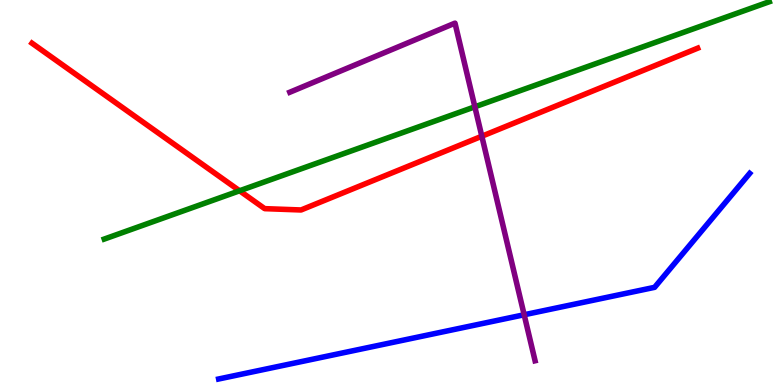[{'lines': ['blue', 'red'], 'intersections': []}, {'lines': ['green', 'red'], 'intersections': [{'x': 3.09, 'y': 5.04}]}, {'lines': ['purple', 'red'], 'intersections': [{'x': 6.22, 'y': 6.46}]}, {'lines': ['blue', 'green'], 'intersections': []}, {'lines': ['blue', 'purple'], 'intersections': [{'x': 6.76, 'y': 1.82}]}, {'lines': ['green', 'purple'], 'intersections': [{'x': 6.13, 'y': 7.23}]}]